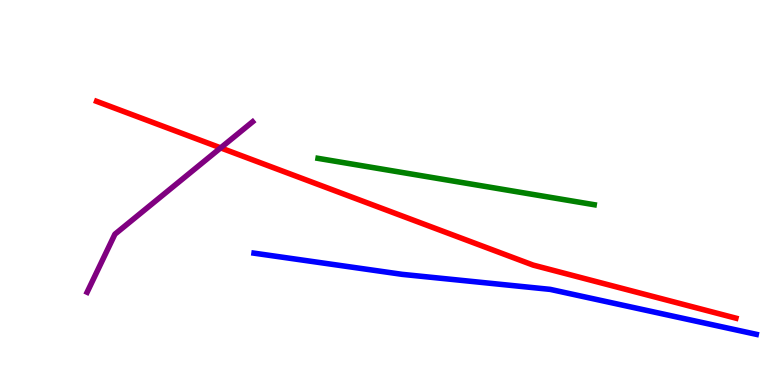[{'lines': ['blue', 'red'], 'intersections': []}, {'lines': ['green', 'red'], 'intersections': []}, {'lines': ['purple', 'red'], 'intersections': [{'x': 2.85, 'y': 6.16}]}, {'lines': ['blue', 'green'], 'intersections': []}, {'lines': ['blue', 'purple'], 'intersections': []}, {'lines': ['green', 'purple'], 'intersections': []}]